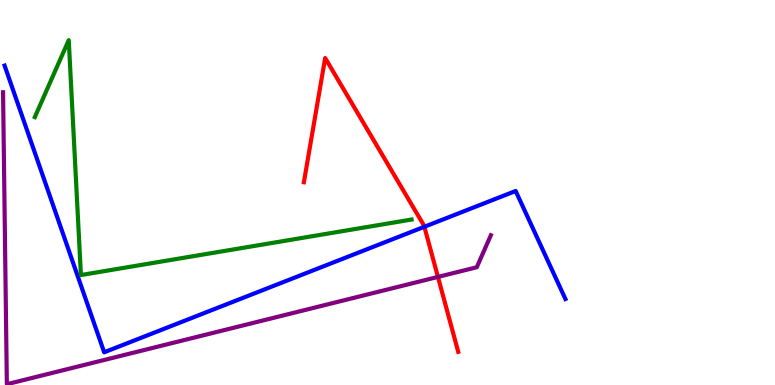[{'lines': ['blue', 'red'], 'intersections': [{'x': 5.48, 'y': 4.11}]}, {'lines': ['green', 'red'], 'intersections': []}, {'lines': ['purple', 'red'], 'intersections': [{'x': 5.65, 'y': 2.81}]}, {'lines': ['blue', 'green'], 'intersections': []}, {'lines': ['blue', 'purple'], 'intersections': []}, {'lines': ['green', 'purple'], 'intersections': []}]